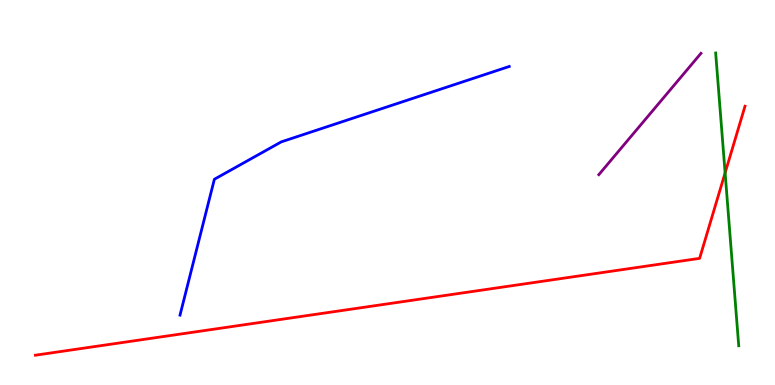[{'lines': ['blue', 'red'], 'intersections': []}, {'lines': ['green', 'red'], 'intersections': [{'x': 9.36, 'y': 5.51}]}, {'lines': ['purple', 'red'], 'intersections': []}, {'lines': ['blue', 'green'], 'intersections': []}, {'lines': ['blue', 'purple'], 'intersections': []}, {'lines': ['green', 'purple'], 'intersections': []}]